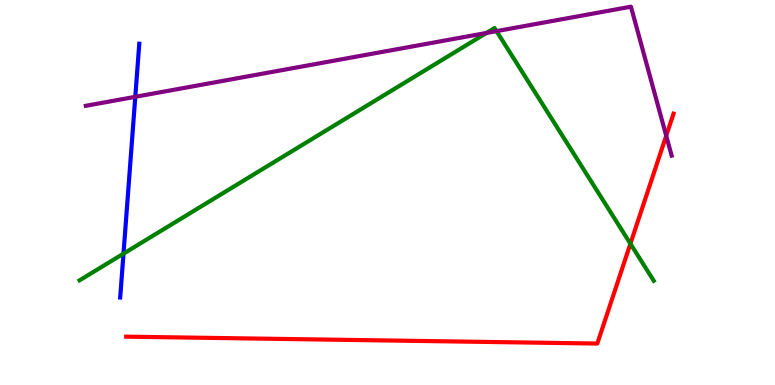[{'lines': ['blue', 'red'], 'intersections': []}, {'lines': ['green', 'red'], 'intersections': [{'x': 8.13, 'y': 3.67}]}, {'lines': ['purple', 'red'], 'intersections': [{'x': 8.6, 'y': 6.47}]}, {'lines': ['blue', 'green'], 'intersections': [{'x': 1.59, 'y': 3.41}]}, {'lines': ['blue', 'purple'], 'intersections': [{'x': 1.75, 'y': 7.49}]}, {'lines': ['green', 'purple'], 'intersections': [{'x': 6.28, 'y': 9.14}, {'x': 6.41, 'y': 9.19}]}]